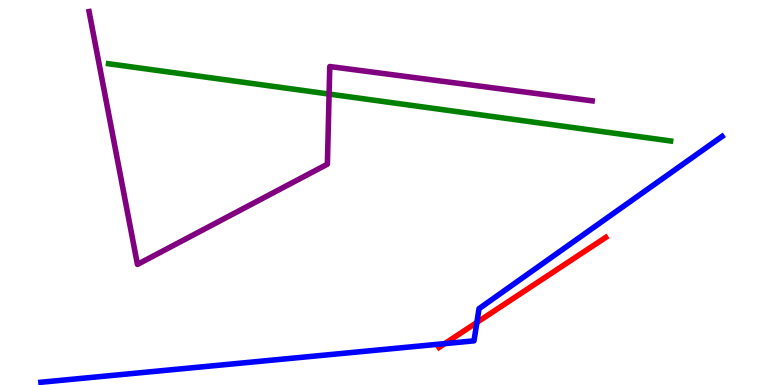[{'lines': ['blue', 'red'], 'intersections': [{'x': 5.74, 'y': 1.07}, {'x': 6.15, 'y': 1.63}]}, {'lines': ['green', 'red'], 'intersections': []}, {'lines': ['purple', 'red'], 'intersections': []}, {'lines': ['blue', 'green'], 'intersections': []}, {'lines': ['blue', 'purple'], 'intersections': []}, {'lines': ['green', 'purple'], 'intersections': [{'x': 4.25, 'y': 7.56}]}]